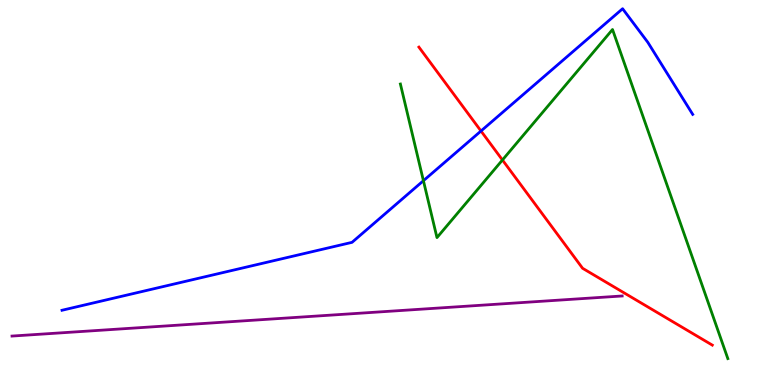[{'lines': ['blue', 'red'], 'intersections': [{'x': 6.21, 'y': 6.6}]}, {'lines': ['green', 'red'], 'intersections': [{'x': 6.48, 'y': 5.84}]}, {'lines': ['purple', 'red'], 'intersections': []}, {'lines': ['blue', 'green'], 'intersections': [{'x': 5.46, 'y': 5.31}]}, {'lines': ['blue', 'purple'], 'intersections': []}, {'lines': ['green', 'purple'], 'intersections': []}]